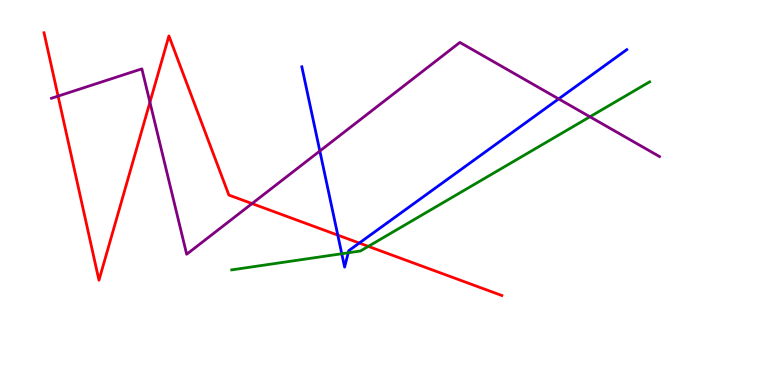[{'lines': ['blue', 'red'], 'intersections': [{'x': 4.36, 'y': 3.89}, {'x': 4.64, 'y': 3.69}]}, {'lines': ['green', 'red'], 'intersections': [{'x': 4.75, 'y': 3.6}]}, {'lines': ['purple', 'red'], 'intersections': [{'x': 0.749, 'y': 7.5}, {'x': 1.93, 'y': 7.34}, {'x': 3.25, 'y': 4.71}]}, {'lines': ['blue', 'green'], 'intersections': [{'x': 4.41, 'y': 3.41}, {'x': 4.49, 'y': 3.43}]}, {'lines': ['blue', 'purple'], 'intersections': [{'x': 4.13, 'y': 6.08}, {'x': 7.21, 'y': 7.43}]}, {'lines': ['green', 'purple'], 'intersections': [{'x': 7.61, 'y': 6.97}]}]